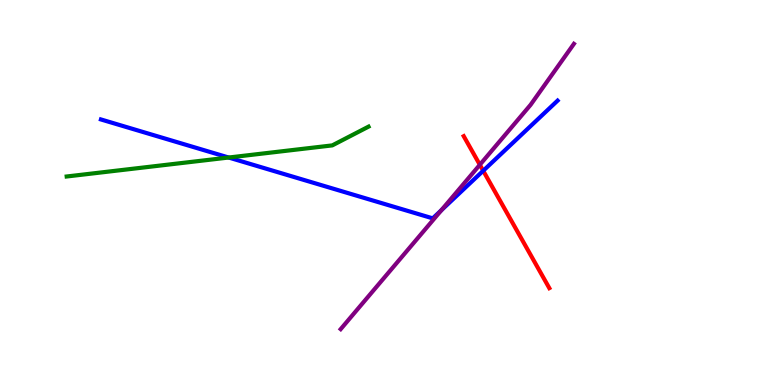[{'lines': ['blue', 'red'], 'intersections': [{'x': 6.23, 'y': 5.56}]}, {'lines': ['green', 'red'], 'intersections': []}, {'lines': ['purple', 'red'], 'intersections': [{'x': 6.19, 'y': 5.72}]}, {'lines': ['blue', 'green'], 'intersections': [{'x': 2.95, 'y': 5.91}]}, {'lines': ['blue', 'purple'], 'intersections': [{'x': 5.69, 'y': 4.54}]}, {'lines': ['green', 'purple'], 'intersections': []}]